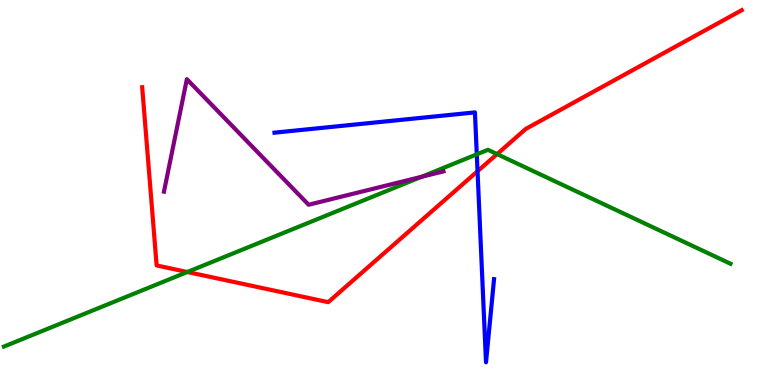[{'lines': ['blue', 'red'], 'intersections': [{'x': 6.16, 'y': 5.55}]}, {'lines': ['green', 'red'], 'intersections': [{'x': 2.42, 'y': 2.93}, {'x': 6.41, 'y': 6.0}]}, {'lines': ['purple', 'red'], 'intersections': []}, {'lines': ['blue', 'green'], 'intersections': [{'x': 6.15, 'y': 5.99}]}, {'lines': ['blue', 'purple'], 'intersections': []}, {'lines': ['green', 'purple'], 'intersections': [{'x': 5.44, 'y': 5.41}]}]